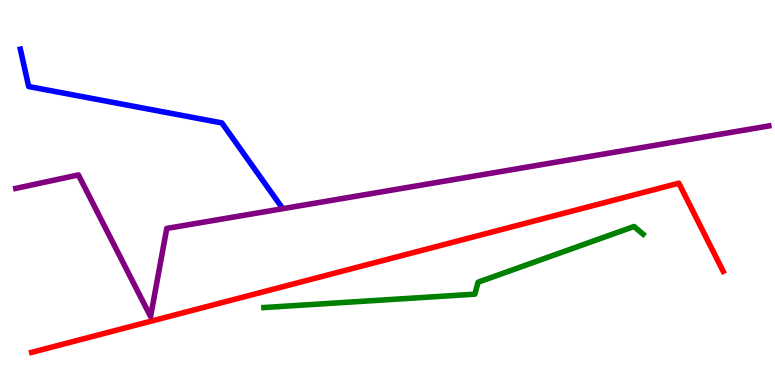[{'lines': ['blue', 'red'], 'intersections': []}, {'lines': ['green', 'red'], 'intersections': []}, {'lines': ['purple', 'red'], 'intersections': []}, {'lines': ['blue', 'green'], 'intersections': []}, {'lines': ['blue', 'purple'], 'intersections': []}, {'lines': ['green', 'purple'], 'intersections': []}]